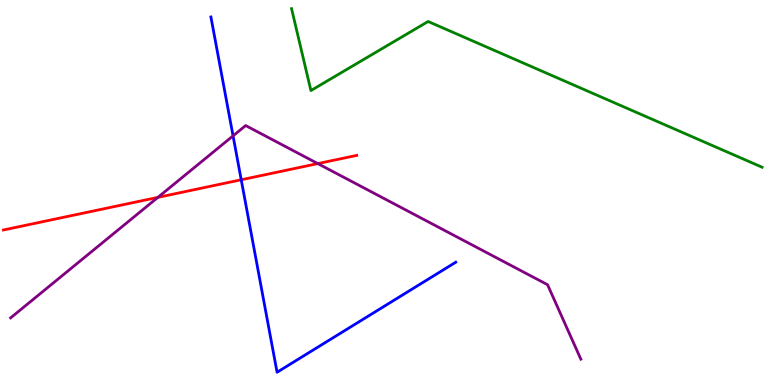[{'lines': ['blue', 'red'], 'intersections': [{'x': 3.11, 'y': 5.33}]}, {'lines': ['green', 'red'], 'intersections': []}, {'lines': ['purple', 'red'], 'intersections': [{'x': 2.04, 'y': 4.87}, {'x': 4.1, 'y': 5.75}]}, {'lines': ['blue', 'green'], 'intersections': []}, {'lines': ['blue', 'purple'], 'intersections': [{'x': 3.01, 'y': 6.47}]}, {'lines': ['green', 'purple'], 'intersections': []}]